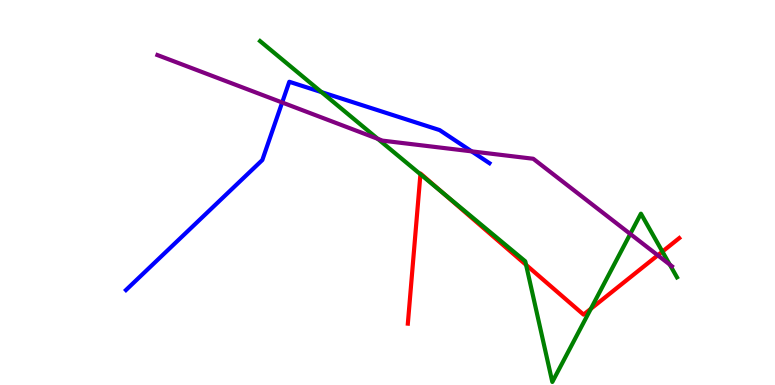[{'lines': ['blue', 'red'], 'intersections': []}, {'lines': ['green', 'red'], 'intersections': [{'x': 5.42, 'y': 5.47}, {'x': 5.71, 'y': 5.0}, {'x': 6.79, 'y': 3.12}, {'x': 7.62, 'y': 1.98}, {'x': 8.55, 'y': 3.47}]}, {'lines': ['purple', 'red'], 'intersections': [{'x': 8.49, 'y': 3.37}]}, {'lines': ['blue', 'green'], 'intersections': [{'x': 4.15, 'y': 7.61}]}, {'lines': ['blue', 'purple'], 'intersections': [{'x': 3.64, 'y': 7.34}, {'x': 6.09, 'y': 6.07}]}, {'lines': ['green', 'purple'], 'intersections': [{'x': 4.87, 'y': 6.39}, {'x': 8.13, 'y': 3.92}, {'x': 8.64, 'y': 3.13}]}]